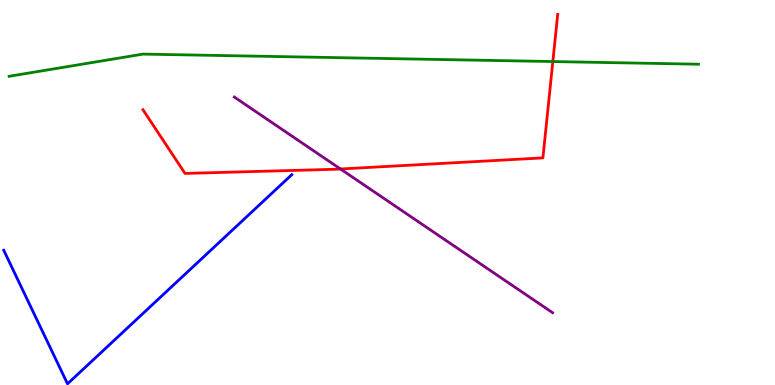[{'lines': ['blue', 'red'], 'intersections': []}, {'lines': ['green', 'red'], 'intersections': [{'x': 7.13, 'y': 8.4}]}, {'lines': ['purple', 'red'], 'intersections': [{'x': 4.39, 'y': 5.61}]}, {'lines': ['blue', 'green'], 'intersections': []}, {'lines': ['blue', 'purple'], 'intersections': []}, {'lines': ['green', 'purple'], 'intersections': []}]